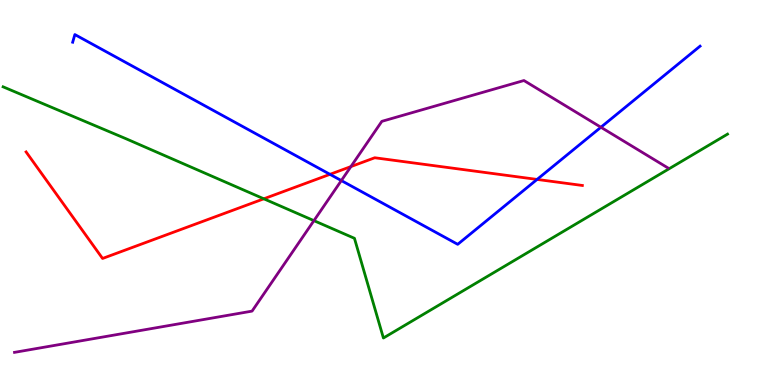[{'lines': ['blue', 'red'], 'intersections': [{'x': 4.26, 'y': 5.47}, {'x': 6.93, 'y': 5.34}]}, {'lines': ['green', 'red'], 'intersections': [{'x': 3.4, 'y': 4.84}]}, {'lines': ['purple', 'red'], 'intersections': [{'x': 4.53, 'y': 5.67}]}, {'lines': ['blue', 'green'], 'intersections': []}, {'lines': ['blue', 'purple'], 'intersections': [{'x': 4.4, 'y': 5.31}, {'x': 7.75, 'y': 6.69}]}, {'lines': ['green', 'purple'], 'intersections': [{'x': 4.05, 'y': 4.27}]}]